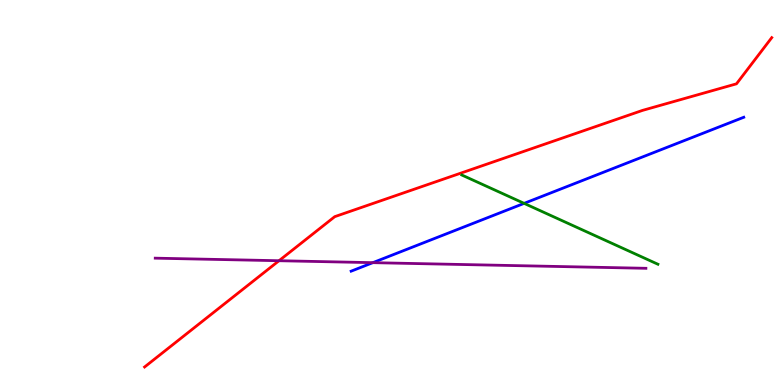[{'lines': ['blue', 'red'], 'intersections': []}, {'lines': ['green', 'red'], 'intersections': []}, {'lines': ['purple', 'red'], 'intersections': [{'x': 3.6, 'y': 3.23}]}, {'lines': ['blue', 'green'], 'intersections': [{'x': 6.76, 'y': 4.72}]}, {'lines': ['blue', 'purple'], 'intersections': [{'x': 4.81, 'y': 3.18}]}, {'lines': ['green', 'purple'], 'intersections': []}]